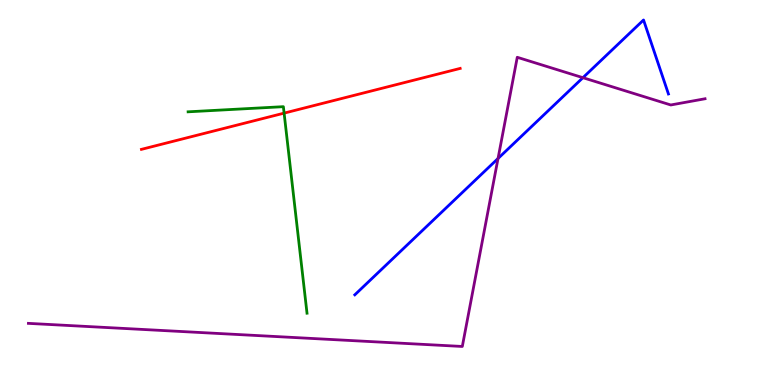[{'lines': ['blue', 'red'], 'intersections': []}, {'lines': ['green', 'red'], 'intersections': [{'x': 3.67, 'y': 7.06}]}, {'lines': ['purple', 'red'], 'intersections': []}, {'lines': ['blue', 'green'], 'intersections': []}, {'lines': ['blue', 'purple'], 'intersections': [{'x': 6.43, 'y': 5.88}, {'x': 7.52, 'y': 7.98}]}, {'lines': ['green', 'purple'], 'intersections': []}]